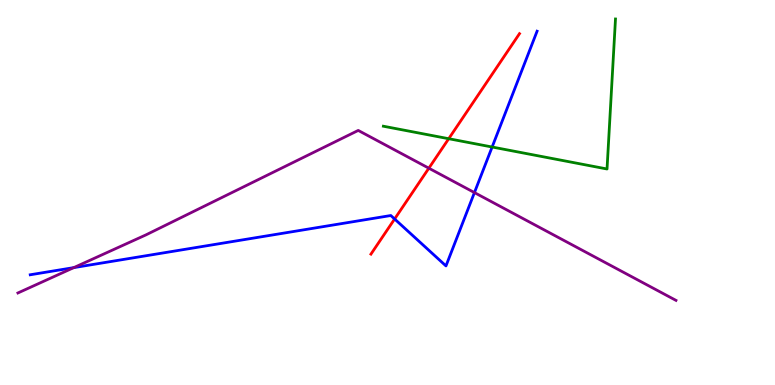[{'lines': ['blue', 'red'], 'intersections': [{'x': 5.09, 'y': 4.31}]}, {'lines': ['green', 'red'], 'intersections': [{'x': 5.79, 'y': 6.4}]}, {'lines': ['purple', 'red'], 'intersections': [{'x': 5.53, 'y': 5.63}]}, {'lines': ['blue', 'green'], 'intersections': [{'x': 6.35, 'y': 6.18}]}, {'lines': ['blue', 'purple'], 'intersections': [{'x': 0.952, 'y': 3.05}, {'x': 6.12, 'y': 5.0}]}, {'lines': ['green', 'purple'], 'intersections': []}]